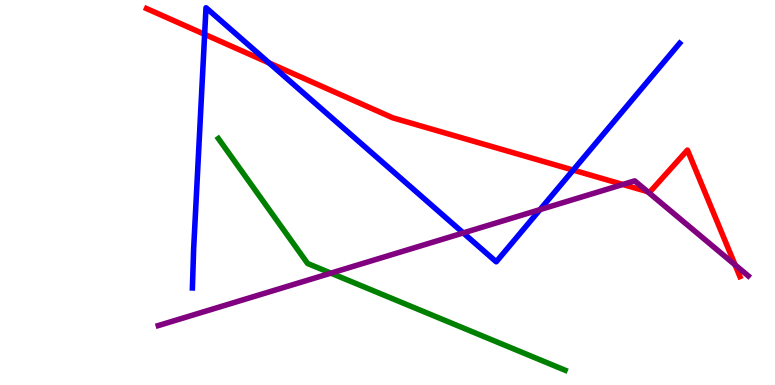[{'lines': ['blue', 'red'], 'intersections': [{'x': 2.64, 'y': 9.11}, {'x': 3.47, 'y': 8.37}, {'x': 7.4, 'y': 5.58}]}, {'lines': ['green', 'red'], 'intersections': []}, {'lines': ['purple', 'red'], 'intersections': [{'x': 8.04, 'y': 5.21}, {'x': 8.36, 'y': 5.02}, {'x': 9.48, 'y': 3.12}]}, {'lines': ['blue', 'green'], 'intersections': []}, {'lines': ['blue', 'purple'], 'intersections': [{'x': 5.98, 'y': 3.95}, {'x': 6.97, 'y': 4.56}]}, {'lines': ['green', 'purple'], 'intersections': [{'x': 4.27, 'y': 2.91}]}]